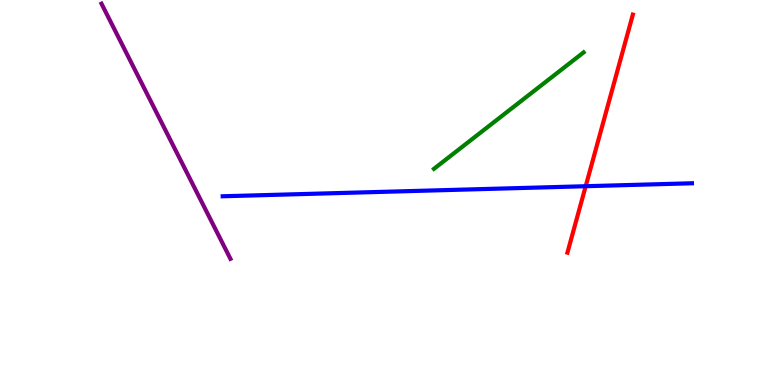[{'lines': ['blue', 'red'], 'intersections': [{'x': 7.56, 'y': 5.16}]}, {'lines': ['green', 'red'], 'intersections': []}, {'lines': ['purple', 'red'], 'intersections': []}, {'lines': ['blue', 'green'], 'intersections': []}, {'lines': ['blue', 'purple'], 'intersections': []}, {'lines': ['green', 'purple'], 'intersections': []}]